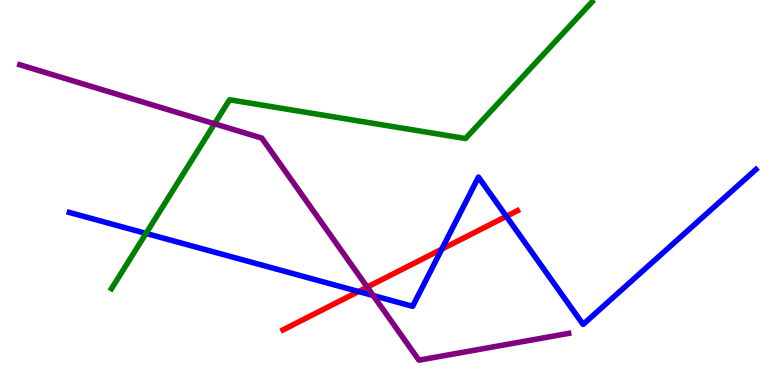[{'lines': ['blue', 'red'], 'intersections': [{'x': 4.63, 'y': 2.43}, {'x': 5.7, 'y': 3.53}, {'x': 6.53, 'y': 4.38}]}, {'lines': ['green', 'red'], 'intersections': []}, {'lines': ['purple', 'red'], 'intersections': [{'x': 4.74, 'y': 2.54}]}, {'lines': ['blue', 'green'], 'intersections': [{'x': 1.88, 'y': 3.94}]}, {'lines': ['blue', 'purple'], 'intersections': [{'x': 4.82, 'y': 2.32}]}, {'lines': ['green', 'purple'], 'intersections': [{'x': 2.77, 'y': 6.79}]}]